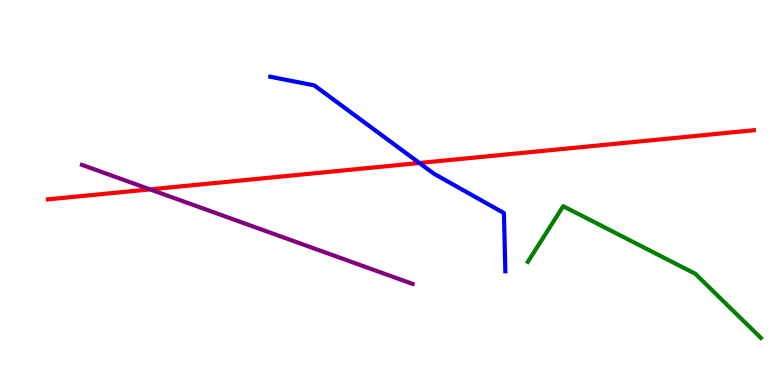[{'lines': ['blue', 'red'], 'intersections': [{'x': 5.41, 'y': 5.77}]}, {'lines': ['green', 'red'], 'intersections': []}, {'lines': ['purple', 'red'], 'intersections': [{'x': 1.94, 'y': 5.08}]}, {'lines': ['blue', 'green'], 'intersections': []}, {'lines': ['blue', 'purple'], 'intersections': []}, {'lines': ['green', 'purple'], 'intersections': []}]